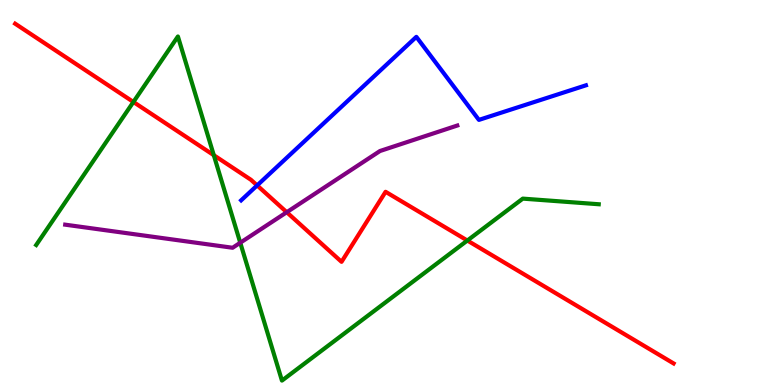[{'lines': ['blue', 'red'], 'intersections': [{'x': 3.32, 'y': 5.18}]}, {'lines': ['green', 'red'], 'intersections': [{'x': 1.72, 'y': 7.35}, {'x': 2.76, 'y': 5.97}, {'x': 6.03, 'y': 3.75}]}, {'lines': ['purple', 'red'], 'intersections': [{'x': 3.7, 'y': 4.49}]}, {'lines': ['blue', 'green'], 'intersections': []}, {'lines': ['blue', 'purple'], 'intersections': []}, {'lines': ['green', 'purple'], 'intersections': [{'x': 3.1, 'y': 3.7}]}]